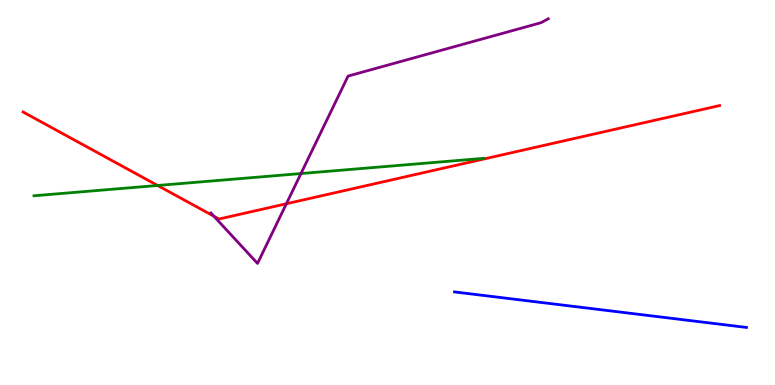[{'lines': ['blue', 'red'], 'intersections': []}, {'lines': ['green', 'red'], 'intersections': [{'x': 2.03, 'y': 5.18}]}, {'lines': ['purple', 'red'], 'intersections': [{'x': 2.76, 'y': 4.38}, {'x': 3.69, 'y': 4.71}]}, {'lines': ['blue', 'green'], 'intersections': []}, {'lines': ['blue', 'purple'], 'intersections': []}, {'lines': ['green', 'purple'], 'intersections': [{'x': 3.88, 'y': 5.49}]}]